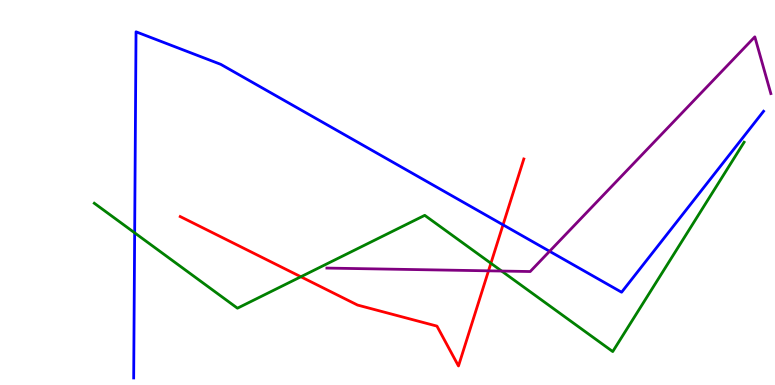[{'lines': ['blue', 'red'], 'intersections': [{'x': 6.49, 'y': 4.16}]}, {'lines': ['green', 'red'], 'intersections': [{'x': 3.88, 'y': 2.81}, {'x': 6.33, 'y': 3.16}]}, {'lines': ['purple', 'red'], 'intersections': [{'x': 6.3, 'y': 2.97}]}, {'lines': ['blue', 'green'], 'intersections': [{'x': 1.74, 'y': 3.95}]}, {'lines': ['blue', 'purple'], 'intersections': [{'x': 7.09, 'y': 3.47}]}, {'lines': ['green', 'purple'], 'intersections': [{'x': 6.47, 'y': 2.96}]}]